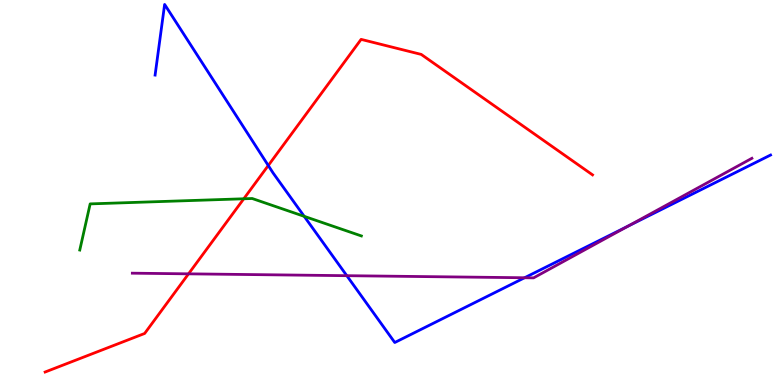[{'lines': ['blue', 'red'], 'intersections': [{'x': 3.46, 'y': 5.7}]}, {'lines': ['green', 'red'], 'intersections': [{'x': 3.15, 'y': 4.84}]}, {'lines': ['purple', 'red'], 'intersections': [{'x': 2.43, 'y': 2.89}]}, {'lines': ['blue', 'green'], 'intersections': [{'x': 3.93, 'y': 4.38}]}, {'lines': ['blue', 'purple'], 'intersections': [{'x': 4.47, 'y': 2.84}, {'x': 6.77, 'y': 2.79}, {'x': 8.1, 'y': 4.13}]}, {'lines': ['green', 'purple'], 'intersections': []}]